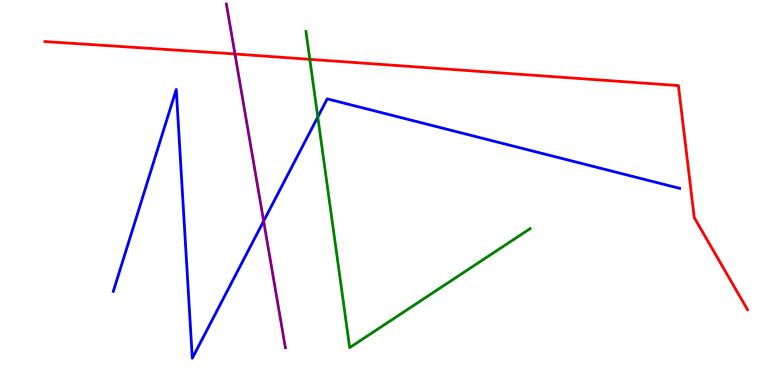[{'lines': ['blue', 'red'], 'intersections': []}, {'lines': ['green', 'red'], 'intersections': [{'x': 4.0, 'y': 8.46}]}, {'lines': ['purple', 'red'], 'intersections': [{'x': 3.03, 'y': 8.6}]}, {'lines': ['blue', 'green'], 'intersections': [{'x': 4.1, 'y': 6.96}]}, {'lines': ['blue', 'purple'], 'intersections': [{'x': 3.4, 'y': 4.26}]}, {'lines': ['green', 'purple'], 'intersections': []}]